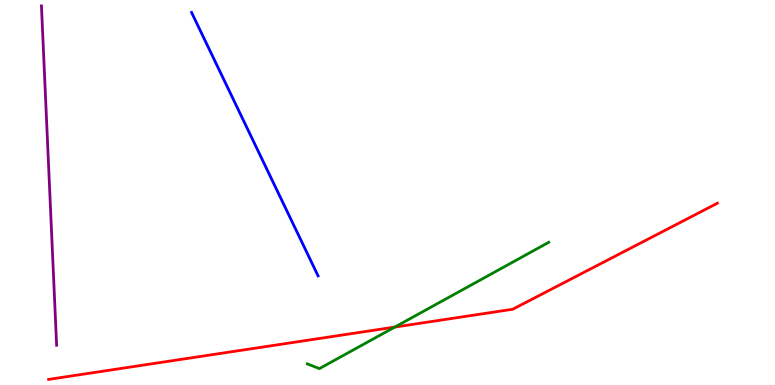[{'lines': ['blue', 'red'], 'intersections': []}, {'lines': ['green', 'red'], 'intersections': [{'x': 5.09, 'y': 1.5}]}, {'lines': ['purple', 'red'], 'intersections': []}, {'lines': ['blue', 'green'], 'intersections': []}, {'lines': ['blue', 'purple'], 'intersections': []}, {'lines': ['green', 'purple'], 'intersections': []}]